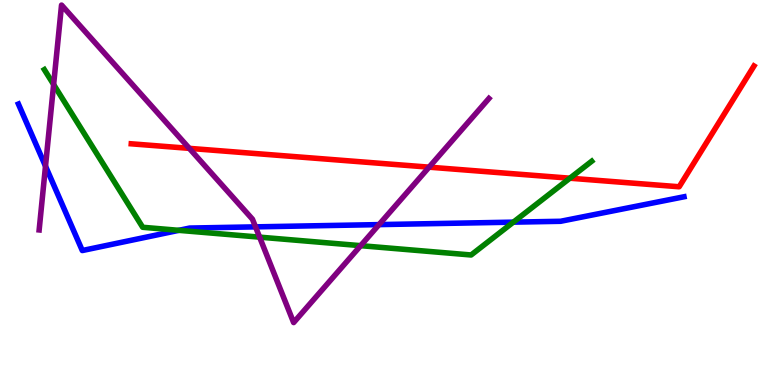[{'lines': ['blue', 'red'], 'intersections': []}, {'lines': ['green', 'red'], 'intersections': [{'x': 7.35, 'y': 5.37}]}, {'lines': ['purple', 'red'], 'intersections': [{'x': 2.44, 'y': 6.15}, {'x': 5.54, 'y': 5.66}]}, {'lines': ['blue', 'green'], 'intersections': [{'x': 2.31, 'y': 4.02}, {'x': 6.62, 'y': 4.23}]}, {'lines': ['blue', 'purple'], 'intersections': [{'x': 0.587, 'y': 5.68}, {'x': 3.3, 'y': 4.11}, {'x': 4.89, 'y': 4.17}]}, {'lines': ['green', 'purple'], 'intersections': [{'x': 0.692, 'y': 7.8}, {'x': 3.35, 'y': 3.84}, {'x': 4.65, 'y': 3.62}]}]